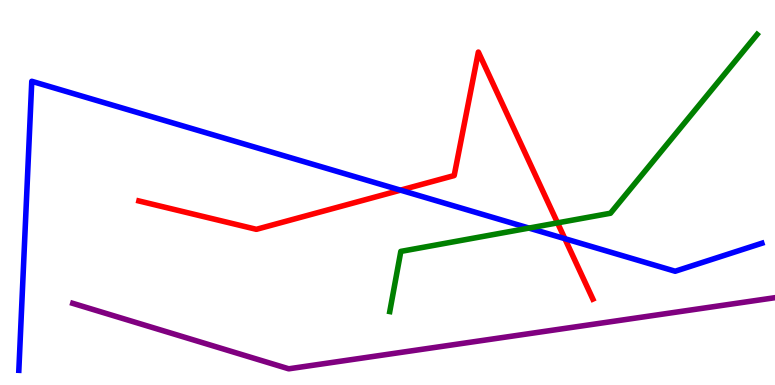[{'lines': ['blue', 'red'], 'intersections': [{'x': 5.17, 'y': 5.06}, {'x': 7.29, 'y': 3.8}]}, {'lines': ['green', 'red'], 'intersections': [{'x': 7.19, 'y': 4.21}]}, {'lines': ['purple', 'red'], 'intersections': []}, {'lines': ['blue', 'green'], 'intersections': [{'x': 6.83, 'y': 4.08}]}, {'lines': ['blue', 'purple'], 'intersections': []}, {'lines': ['green', 'purple'], 'intersections': []}]